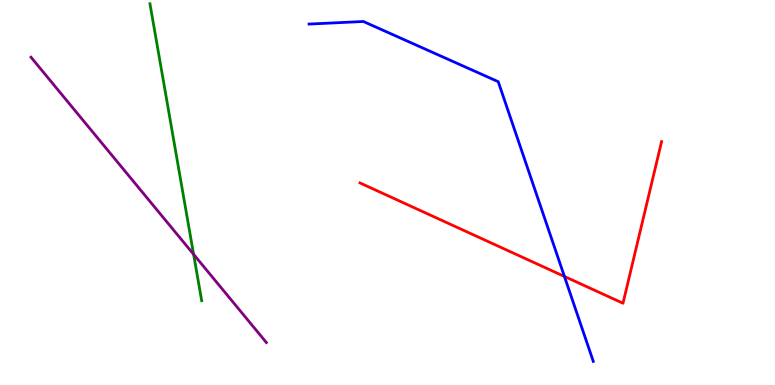[{'lines': ['blue', 'red'], 'intersections': [{'x': 7.28, 'y': 2.82}]}, {'lines': ['green', 'red'], 'intersections': []}, {'lines': ['purple', 'red'], 'intersections': []}, {'lines': ['blue', 'green'], 'intersections': []}, {'lines': ['blue', 'purple'], 'intersections': []}, {'lines': ['green', 'purple'], 'intersections': [{'x': 2.5, 'y': 3.39}]}]